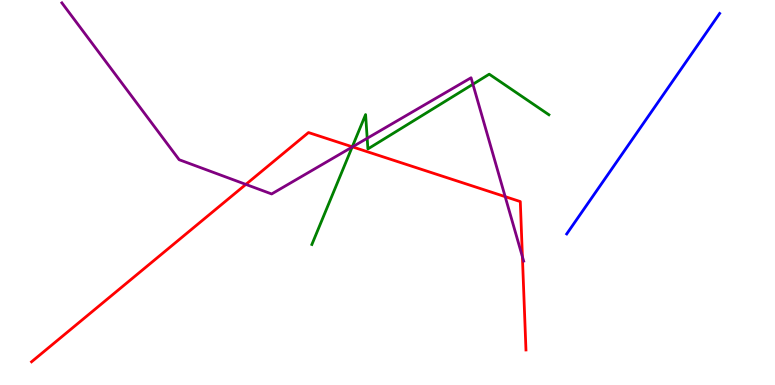[{'lines': ['blue', 'red'], 'intersections': []}, {'lines': ['green', 'red'], 'intersections': [{'x': 4.55, 'y': 6.19}]}, {'lines': ['purple', 'red'], 'intersections': [{'x': 3.17, 'y': 5.21}, {'x': 4.55, 'y': 6.19}, {'x': 6.52, 'y': 4.89}, {'x': 6.74, 'y': 3.33}]}, {'lines': ['blue', 'green'], 'intersections': []}, {'lines': ['blue', 'purple'], 'intersections': []}, {'lines': ['green', 'purple'], 'intersections': [{'x': 4.54, 'y': 6.18}, {'x': 4.74, 'y': 6.41}, {'x': 6.1, 'y': 7.81}]}]